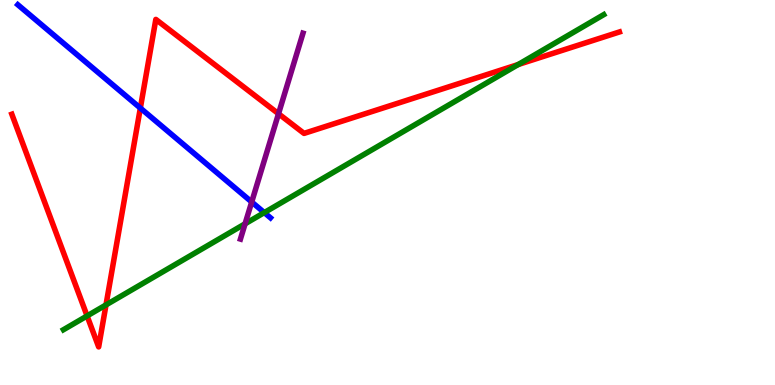[{'lines': ['blue', 'red'], 'intersections': [{'x': 1.81, 'y': 7.19}]}, {'lines': ['green', 'red'], 'intersections': [{'x': 1.12, 'y': 1.79}, {'x': 1.37, 'y': 2.08}, {'x': 6.69, 'y': 8.32}]}, {'lines': ['purple', 'red'], 'intersections': [{'x': 3.59, 'y': 7.05}]}, {'lines': ['blue', 'green'], 'intersections': [{'x': 3.41, 'y': 4.48}]}, {'lines': ['blue', 'purple'], 'intersections': [{'x': 3.25, 'y': 4.75}]}, {'lines': ['green', 'purple'], 'intersections': [{'x': 3.16, 'y': 4.19}]}]